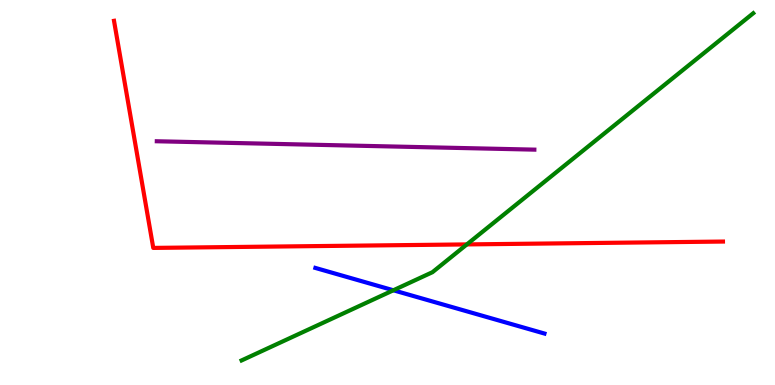[{'lines': ['blue', 'red'], 'intersections': []}, {'lines': ['green', 'red'], 'intersections': [{'x': 6.02, 'y': 3.65}]}, {'lines': ['purple', 'red'], 'intersections': []}, {'lines': ['blue', 'green'], 'intersections': [{'x': 5.08, 'y': 2.46}]}, {'lines': ['blue', 'purple'], 'intersections': []}, {'lines': ['green', 'purple'], 'intersections': []}]